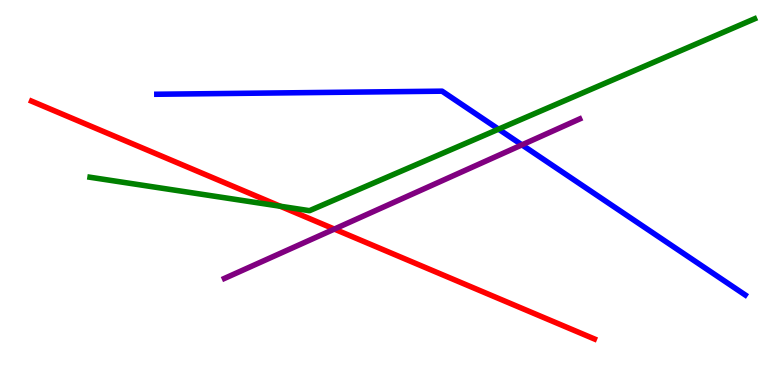[{'lines': ['blue', 'red'], 'intersections': []}, {'lines': ['green', 'red'], 'intersections': [{'x': 3.62, 'y': 4.64}]}, {'lines': ['purple', 'red'], 'intersections': [{'x': 4.31, 'y': 4.05}]}, {'lines': ['blue', 'green'], 'intersections': [{'x': 6.43, 'y': 6.65}]}, {'lines': ['blue', 'purple'], 'intersections': [{'x': 6.73, 'y': 6.24}]}, {'lines': ['green', 'purple'], 'intersections': []}]